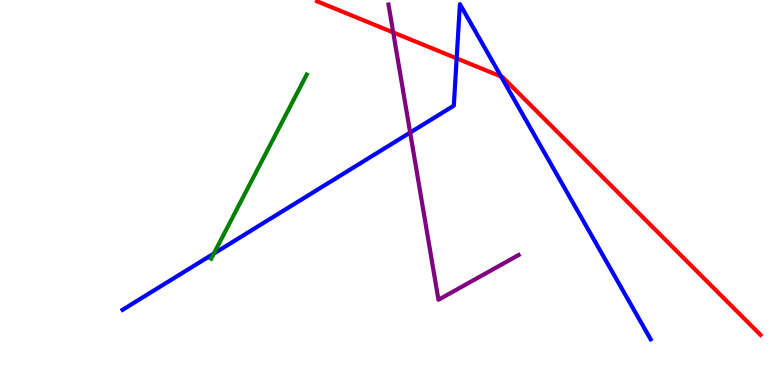[{'lines': ['blue', 'red'], 'intersections': [{'x': 5.89, 'y': 8.48}, {'x': 6.47, 'y': 8.01}]}, {'lines': ['green', 'red'], 'intersections': []}, {'lines': ['purple', 'red'], 'intersections': [{'x': 5.07, 'y': 9.16}]}, {'lines': ['blue', 'green'], 'intersections': [{'x': 2.76, 'y': 3.41}]}, {'lines': ['blue', 'purple'], 'intersections': [{'x': 5.29, 'y': 6.56}]}, {'lines': ['green', 'purple'], 'intersections': []}]